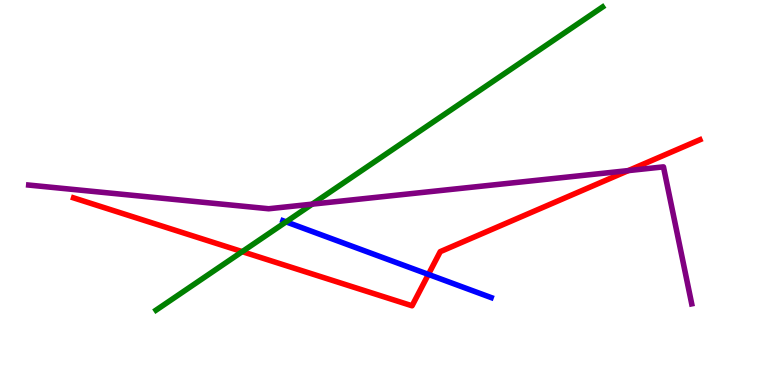[{'lines': ['blue', 'red'], 'intersections': [{'x': 5.53, 'y': 2.87}]}, {'lines': ['green', 'red'], 'intersections': [{'x': 3.13, 'y': 3.46}]}, {'lines': ['purple', 'red'], 'intersections': [{'x': 8.11, 'y': 5.57}]}, {'lines': ['blue', 'green'], 'intersections': [{'x': 3.69, 'y': 4.24}]}, {'lines': ['blue', 'purple'], 'intersections': []}, {'lines': ['green', 'purple'], 'intersections': [{'x': 4.03, 'y': 4.7}]}]